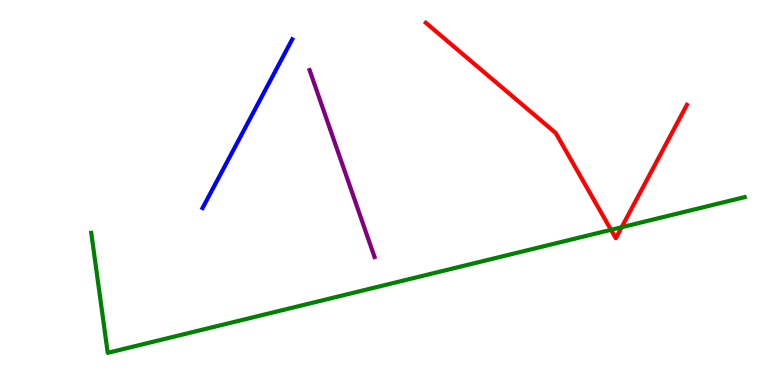[{'lines': ['blue', 'red'], 'intersections': []}, {'lines': ['green', 'red'], 'intersections': [{'x': 7.88, 'y': 4.03}, {'x': 8.02, 'y': 4.1}]}, {'lines': ['purple', 'red'], 'intersections': []}, {'lines': ['blue', 'green'], 'intersections': []}, {'lines': ['blue', 'purple'], 'intersections': []}, {'lines': ['green', 'purple'], 'intersections': []}]